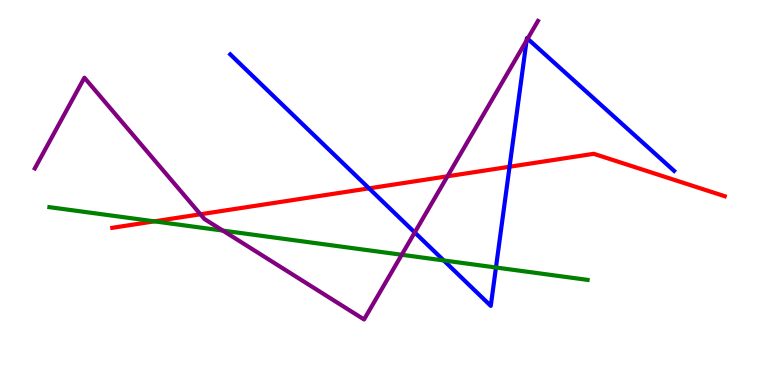[{'lines': ['blue', 'red'], 'intersections': [{'x': 4.76, 'y': 5.11}, {'x': 6.57, 'y': 5.67}]}, {'lines': ['green', 'red'], 'intersections': [{'x': 1.99, 'y': 4.25}]}, {'lines': ['purple', 'red'], 'intersections': [{'x': 2.59, 'y': 4.43}, {'x': 5.77, 'y': 5.42}]}, {'lines': ['blue', 'green'], 'intersections': [{'x': 5.73, 'y': 3.24}, {'x': 6.4, 'y': 3.05}]}, {'lines': ['blue', 'purple'], 'intersections': [{'x': 5.35, 'y': 3.96}, {'x': 6.79, 'y': 8.95}, {'x': 6.81, 'y': 8.99}]}, {'lines': ['green', 'purple'], 'intersections': [{'x': 2.87, 'y': 4.01}, {'x': 5.18, 'y': 3.38}]}]